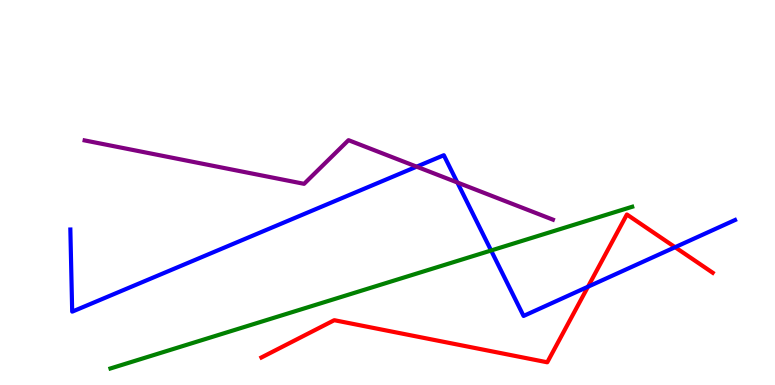[{'lines': ['blue', 'red'], 'intersections': [{'x': 7.59, 'y': 2.55}, {'x': 8.71, 'y': 3.58}]}, {'lines': ['green', 'red'], 'intersections': []}, {'lines': ['purple', 'red'], 'intersections': []}, {'lines': ['blue', 'green'], 'intersections': [{'x': 6.34, 'y': 3.49}]}, {'lines': ['blue', 'purple'], 'intersections': [{'x': 5.38, 'y': 5.67}, {'x': 5.9, 'y': 5.26}]}, {'lines': ['green', 'purple'], 'intersections': []}]